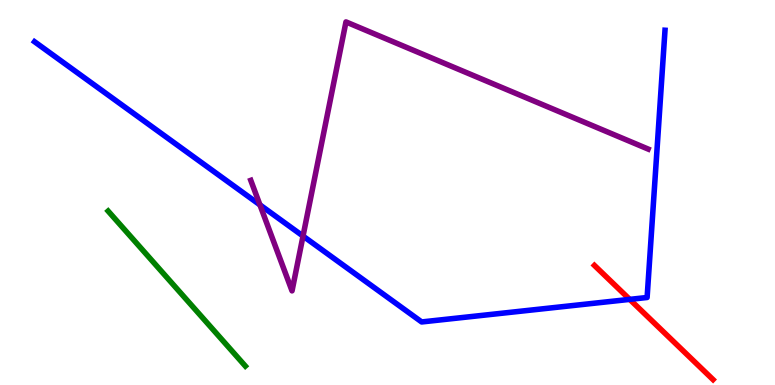[{'lines': ['blue', 'red'], 'intersections': [{'x': 8.13, 'y': 2.22}]}, {'lines': ['green', 'red'], 'intersections': []}, {'lines': ['purple', 'red'], 'intersections': []}, {'lines': ['blue', 'green'], 'intersections': []}, {'lines': ['blue', 'purple'], 'intersections': [{'x': 3.35, 'y': 4.68}, {'x': 3.91, 'y': 3.87}]}, {'lines': ['green', 'purple'], 'intersections': []}]